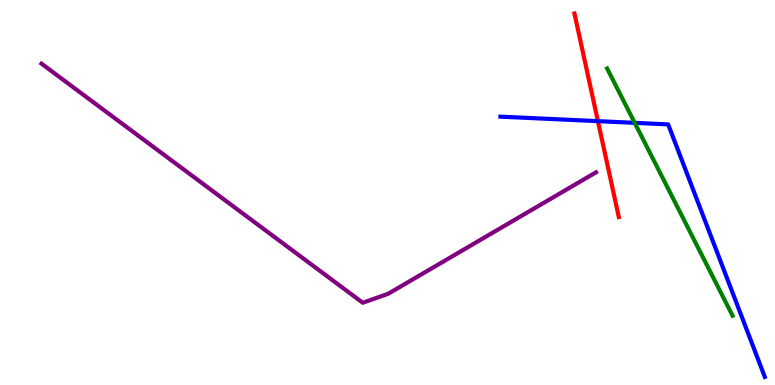[{'lines': ['blue', 'red'], 'intersections': [{'x': 7.72, 'y': 6.85}]}, {'lines': ['green', 'red'], 'intersections': []}, {'lines': ['purple', 'red'], 'intersections': []}, {'lines': ['blue', 'green'], 'intersections': [{'x': 8.19, 'y': 6.81}]}, {'lines': ['blue', 'purple'], 'intersections': []}, {'lines': ['green', 'purple'], 'intersections': []}]